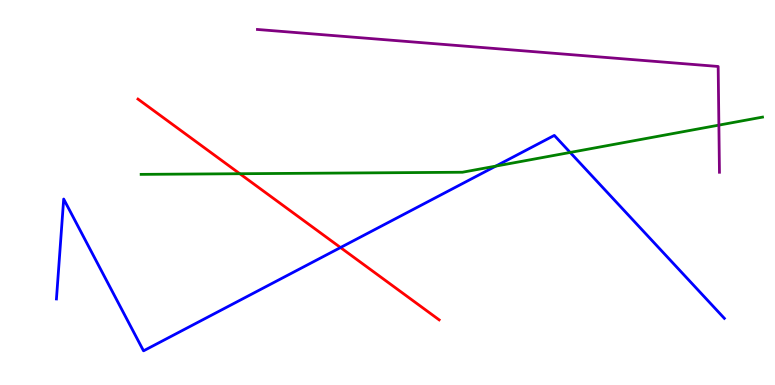[{'lines': ['blue', 'red'], 'intersections': [{'x': 4.39, 'y': 3.57}]}, {'lines': ['green', 'red'], 'intersections': [{'x': 3.09, 'y': 5.49}]}, {'lines': ['purple', 'red'], 'intersections': []}, {'lines': ['blue', 'green'], 'intersections': [{'x': 6.4, 'y': 5.69}, {'x': 7.36, 'y': 6.04}]}, {'lines': ['blue', 'purple'], 'intersections': []}, {'lines': ['green', 'purple'], 'intersections': [{'x': 9.28, 'y': 6.75}]}]